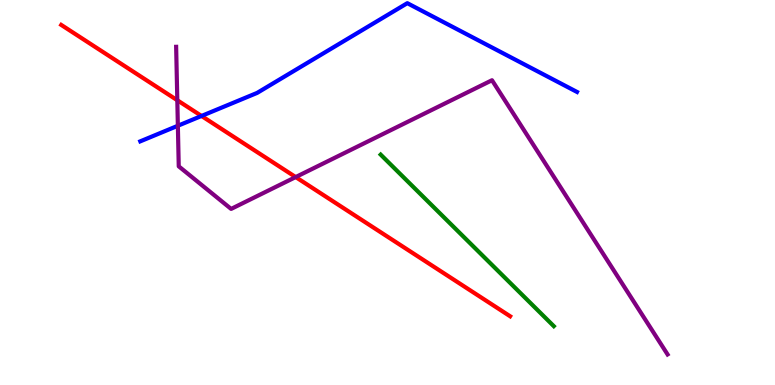[{'lines': ['blue', 'red'], 'intersections': [{'x': 2.6, 'y': 6.99}]}, {'lines': ['green', 'red'], 'intersections': []}, {'lines': ['purple', 'red'], 'intersections': [{'x': 2.29, 'y': 7.4}, {'x': 3.82, 'y': 5.4}]}, {'lines': ['blue', 'green'], 'intersections': []}, {'lines': ['blue', 'purple'], 'intersections': [{'x': 2.3, 'y': 6.73}]}, {'lines': ['green', 'purple'], 'intersections': []}]